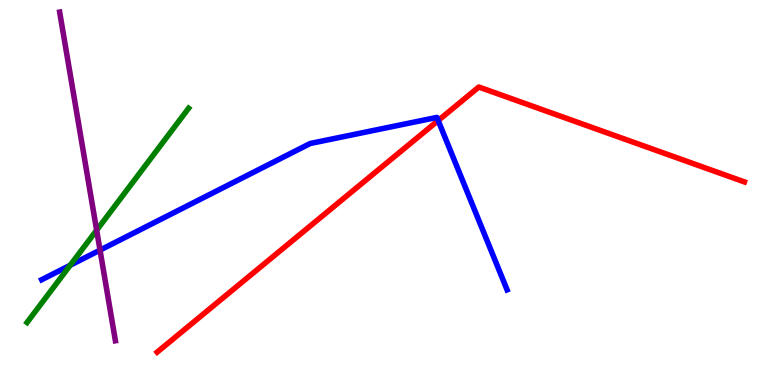[{'lines': ['blue', 'red'], 'intersections': [{'x': 5.65, 'y': 6.87}]}, {'lines': ['green', 'red'], 'intersections': []}, {'lines': ['purple', 'red'], 'intersections': []}, {'lines': ['blue', 'green'], 'intersections': [{'x': 0.906, 'y': 3.11}]}, {'lines': ['blue', 'purple'], 'intersections': [{'x': 1.29, 'y': 3.5}]}, {'lines': ['green', 'purple'], 'intersections': [{'x': 1.25, 'y': 4.02}]}]